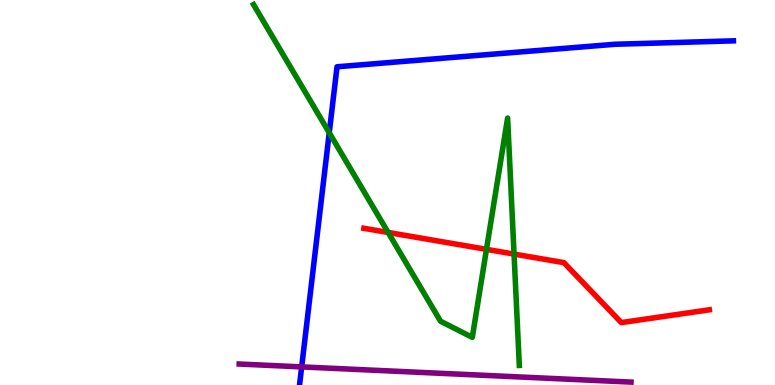[{'lines': ['blue', 'red'], 'intersections': []}, {'lines': ['green', 'red'], 'intersections': [{'x': 5.01, 'y': 3.96}, {'x': 6.28, 'y': 3.52}, {'x': 6.63, 'y': 3.4}]}, {'lines': ['purple', 'red'], 'intersections': []}, {'lines': ['blue', 'green'], 'intersections': [{'x': 4.25, 'y': 6.55}]}, {'lines': ['blue', 'purple'], 'intersections': [{'x': 3.89, 'y': 0.47}]}, {'lines': ['green', 'purple'], 'intersections': []}]